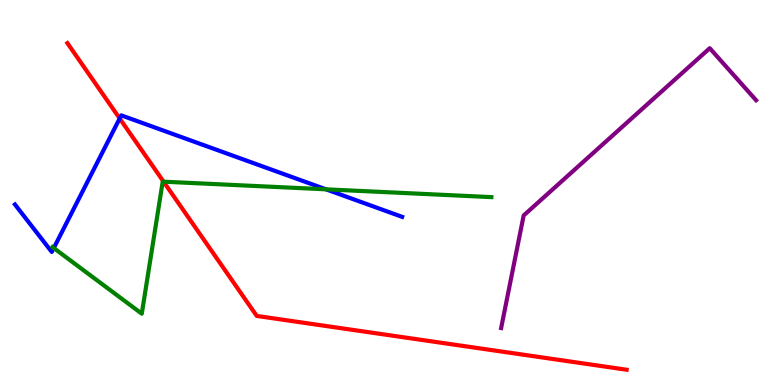[{'lines': ['blue', 'red'], 'intersections': [{'x': 1.54, 'y': 6.92}]}, {'lines': ['green', 'red'], 'intersections': [{'x': 2.11, 'y': 5.28}]}, {'lines': ['purple', 'red'], 'intersections': []}, {'lines': ['blue', 'green'], 'intersections': [{'x': 0.694, 'y': 3.56}, {'x': 4.21, 'y': 5.08}]}, {'lines': ['blue', 'purple'], 'intersections': []}, {'lines': ['green', 'purple'], 'intersections': []}]